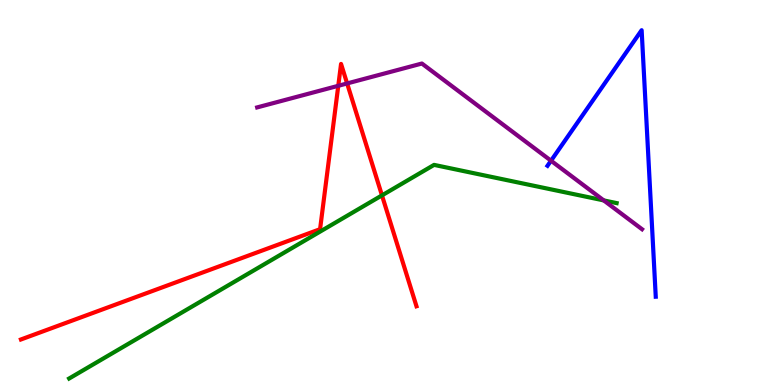[{'lines': ['blue', 'red'], 'intersections': []}, {'lines': ['green', 'red'], 'intersections': [{'x': 4.93, 'y': 4.93}]}, {'lines': ['purple', 'red'], 'intersections': [{'x': 4.36, 'y': 7.77}, {'x': 4.48, 'y': 7.83}]}, {'lines': ['blue', 'green'], 'intersections': []}, {'lines': ['blue', 'purple'], 'intersections': [{'x': 7.11, 'y': 5.83}]}, {'lines': ['green', 'purple'], 'intersections': [{'x': 7.79, 'y': 4.79}]}]